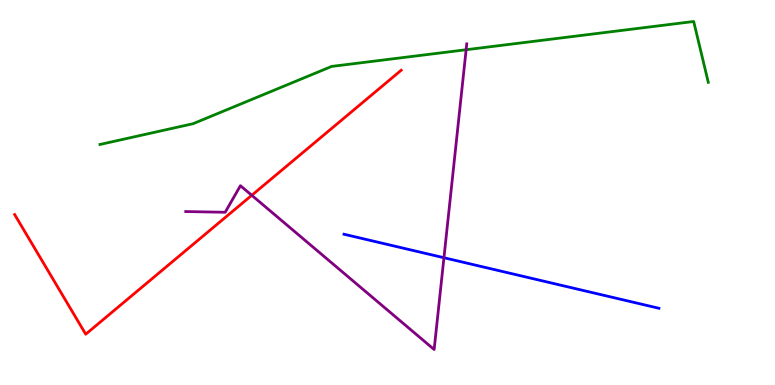[{'lines': ['blue', 'red'], 'intersections': []}, {'lines': ['green', 'red'], 'intersections': []}, {'lines': ['purple', 'red'], 'intersections': [{'x': 3.25, 'y': 4.93}]}, {'lines': ['blue', 'green'], 'intersections': []}, {'lines': ['blue', 'purple'], 'intersections': [{'x': 5.73, 'y': 3.31}]}, {'lines': ['green', 'purple'], 'intersections': [{'x': 6.01, 'y': 8.71}]}]